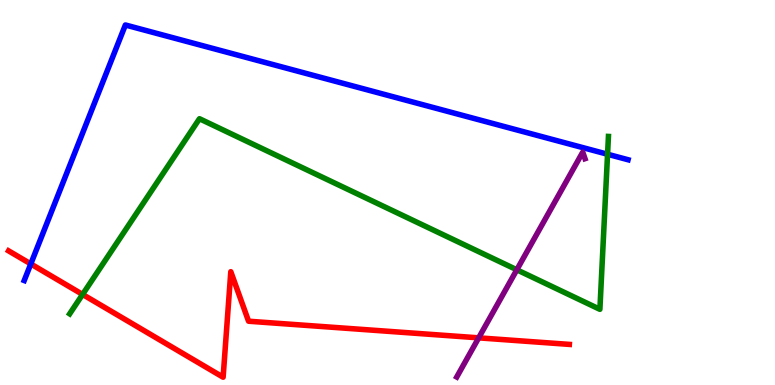[{'lines': ['blue', 'red'], 'intersections': [{'x': 0.397, 'y': 3.14}]}, {'lines': ['green', 'red'], 'intersections': [{'x': 1.07, 'y': 2.35}]}, {'lines': ['purple', 'red'], 'intersections': [{'x': 6.18, 'y': 1.22}]}, {'lines': ['blue', 'green'], 'intersections': [{'x': 7.84, 'y': 5.99}]}, {'lines': ['blue', 'purple'], 'intersections': []}, {'lines': ['green', 'purple'], 'intersections': [{'x': 6.67, 'y': 2.99}]}]